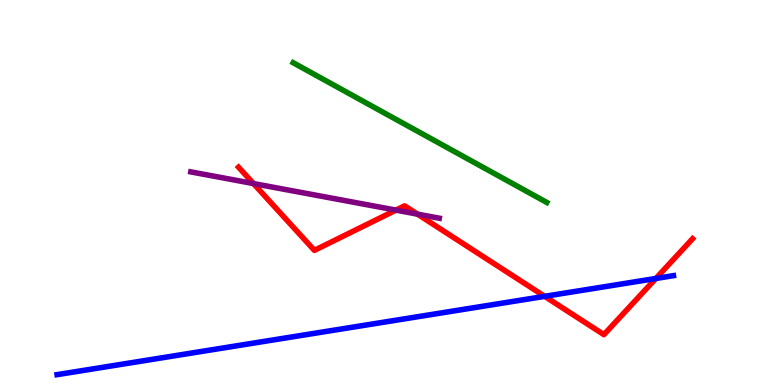[{'lines': ['blue', 'red'], 'intersections': [{'x': 7.03, 'y': 2.3}, {'x': 8.46, 'y': 2.77}]}, {'lines': ['green', 'red'], 'intersections': []}, {'lines': ['purple', 'red'], 'intersections': [{'x': 3.27, 'y': 5.23}, {'x': 5.11, 'y': 4.54}, {'x': 5.39, 'y': 4.44}]}, {'lines': ['blue', 'green'], 'intersections': []}, {'lines': ['blue', 'purple'], 'intersections': []}, {'lines': ['green', 'purple'], 'intersections': []}]